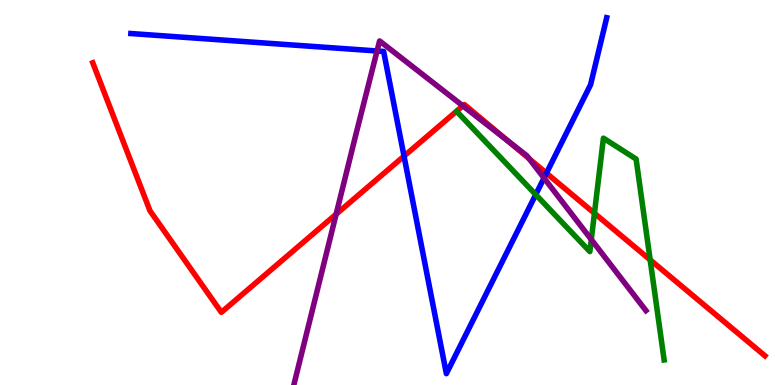[{'lines': ['blue', 'red'], 'intersections': [{'x': 5.21, 'y': 5.94}, {'x': 7.05, 'y': 5.5}]}, {'lines': ['green', 'red'], 'intersections': [{'x': 7.67, 'y': 4.46}, {'x': 8.39, 'y': 3.25}]}, {'lines': ['purple', 'red'], 'intersections': [{'x': 4.34, 'y': 4.44}, {'x': 5.97, 'y': 7.25}, {'x': 6.56, 'y': 6.33}, {'x': 6.83, 'y': 5.88}]}, {'lines': ['blue', 'green'], 'intersections': [{'x': 6.91, 'y': 4.95}]}, {'lines': ['blue', 'purple'], 'intersections': [{'x': 4.87, 'y': 8.68}, {'x': 7.02, 'y': 5.38}]}, {'lines': ['green', 'purple'], 'intersections': [{'x': 7.63, 'y': 3.78}]}]